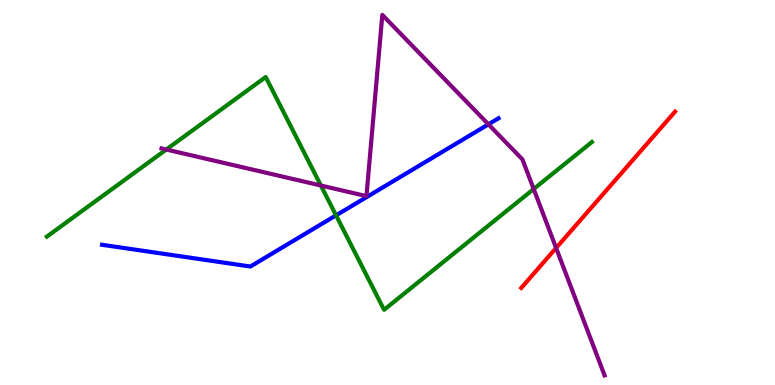[{'lines': ['blue', 'red'], 'intersections': []}, {'lines': ['green', 'red'], 'intersections': []}, {'lines': ['purple', 'red'], 'intersections': [{'x': 7.18, 'y': 3.56}]}, {'lines': ['blue', 'green'], 'intersections': [{'x': 4.34, 'y': 4.41}]}, {'lines': ['blue', 'purple'], 'intersections': [{'x': 6.3, 'y': 6.77}]}, {'lines': ['green', 'purple'], 'intersections': [{'x': 2.15, 'y': 6.12}, {'x': 4.14, 'y': 5.18}, {'x': 6.89, 'y': 5.09}]}]